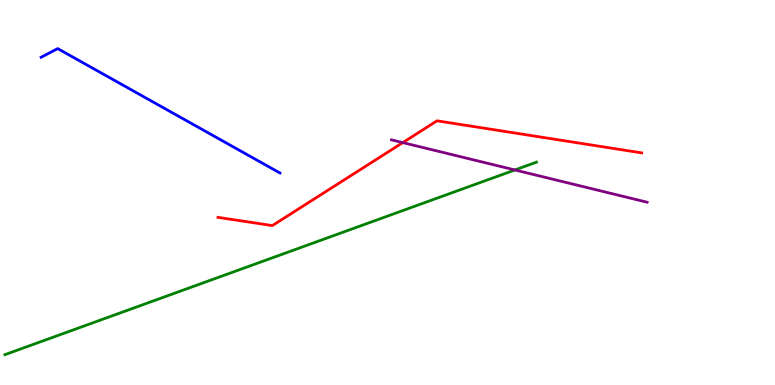[{'lines': ['blue', 'red'], 'intersections': []}, {'lines': ['green', 'red'], 'intersections': []}, {'lines': ['purple', 'red'], 'intersections': [{'x': 5.2, 'y': 6.3}]}, {'lines': ['blue', 'green'], 'intersections': []}, {'lines': ['blue', 'purple'], 'intersections': []}, {'lines': ['green', 'purple'], 'intersections': [{'x': 6.64, 'y': 5.59}]}]